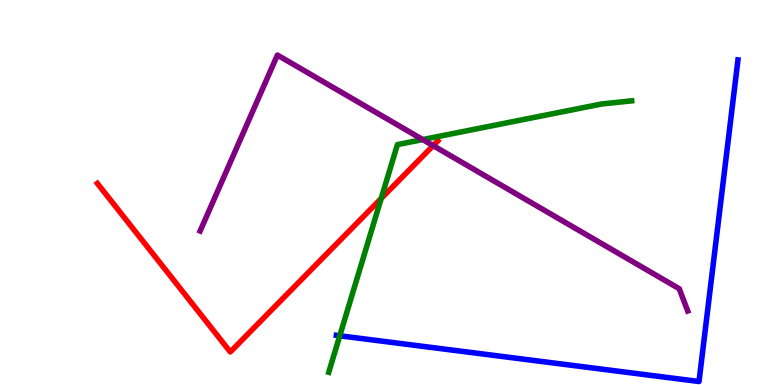[{'lines': ['blue', 'red'], 'intersections': []}, {'lines': ['green', 'red'], 'intersections': [{'x': 4.92, 'y': 4.84}]}, {'lines': ['purple', 'red'], 'intersections': [{'x': 5.59, 'y': 6.22}]}, {'lines': ['blue', 'green'], 'intersections': [{'x': 4.38, 'y': 1.28}]}, {'lines': ['blue', 'purple'], 'intersections': []}, {'lines': ['green', 'purple'], 'intersections': [{'x': 5.45, 'y': 6.37}]}]